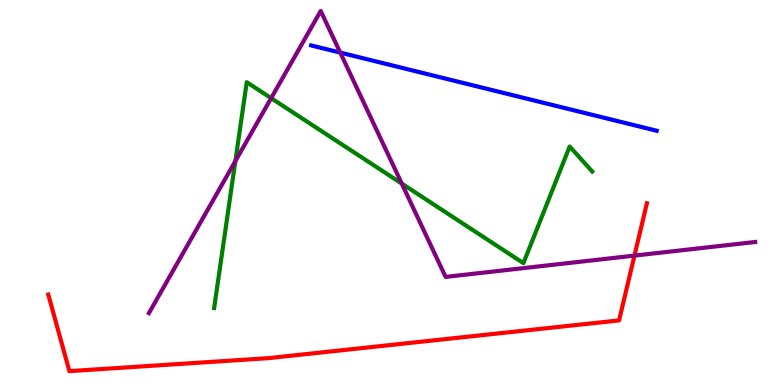[{'lines': ['blue', 'red'], 'intersections': []}, {'lines': ['green', 'red'], 'intersections': []}, {'lines': ['purple', 'red'], 'intersections': [{'x': 8.19, 'y': 3.36}]}, {'lines': ['blue', 'green'], 'intersections': []}, {'lines': ['blue', 'purple'], 'intersections': [{'x': 4.39, 'y': 8.63}]}, {'lines': ['green', 'purple'], 'intersections': [{'x': 3.04, 'y': 5.82}, {'x': 3.5, 'y': 7.45}, {'x': 5.18, 'y': 5.23}]}]